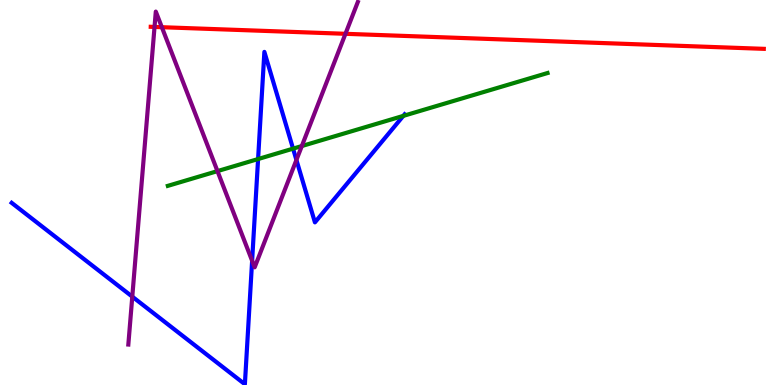[{'lines': ['blue', 'red'], 'intersections': []}, {'lines': ['green', 'red'], 'intersections': []}, {'lines': ['purple', 'red'], 'intersections': [{'x': 1.99, 'y': 9.3}, {'x': 2.09, 'y': 9.29}, {'x': 4.46, 'y': 9.12}]}, {'lines': ['blue', 'green'], 'intersections': [{'x': 3.33, 'y': 5.87}, {'x': 3.78, 'y': 6.14}, {'x': 5.2, 'y': 6.99}]}, {'lines': ['blue', 'purple'], 'intersections': [{'x': 1.71, 'y': 2.29}, {'x': 3.25, 'y': 3.23}, {'x': 3.82, 'y': 5.85}]}, {'lines': ['green', 'purple'], 'intersections': [{'x': 2.81, 'y': 5.56}, {'x': 3.89, 'y': 6.21}]}]